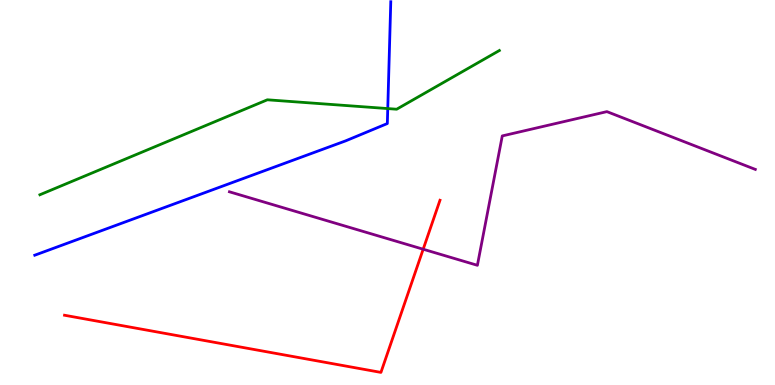[{'lines': ['blue', 'red'], 'intersections': []}, {'lines': ['green', 'red'], 'intersections': []}, {'lines': ['purple', 'red'], 'intersections': [{'x': 5.46, 'y': 3.53}]}, {'lines': ['blue', 'green'], 'intersections': [{'x': 5.0, 'y': 7.18}]}, {'lines': ['blue', 'purple'], 'intersections': []}, {'lines': ['green', 'purple'], 'intersections': []}]